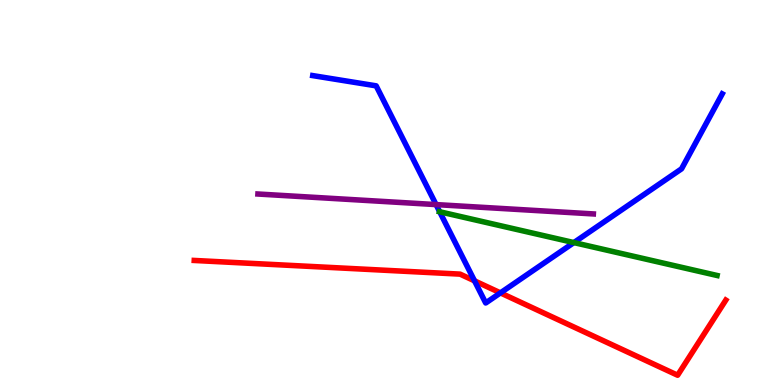[{'lines': ['blue', 'red'], 'intersections': [{'x': 6.12, 'y': 2.71}, {'x': 6.46, 'y': 2.39}]}, {'lines': ['green', 'red'], 'intersections': []}, {'lines': ['purple', 'red'], 'intersections': []}, {'lines': ['blue', 'green'], 'intersections': [{'x': 5.67, 'y': 4.5}, {'x': 7.4, 'y': 3.7}]}, {'lines': ['blue', 'purple'], 'intersections': [{'x': 5.63, 'y': 4.69}]}, {'lines': ['green', 'purple'], 'intersections': []}]